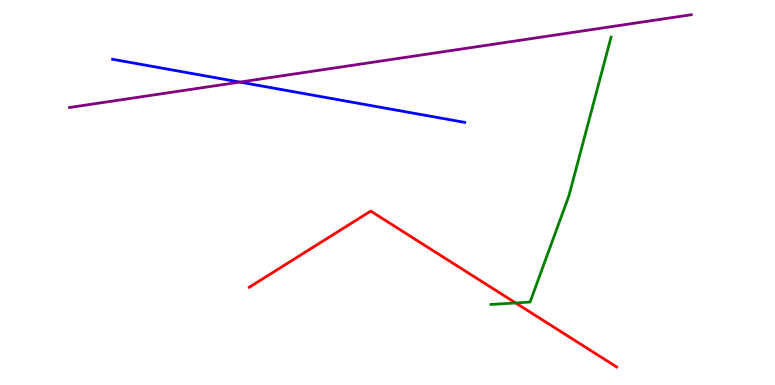[{'lines': ['blue', 'red'], 'intersections': []}, {'lines': ['green', 'red'], 'intersections': [{'x': 6.65, 'y': 2.13}]}, {'lines': ['purple', 'red'], 'intersections': []}, {'lines': ['blue', 'green'], 'intersections': []}, {'lines': ['blue', 'purple'], 'intersections': [{'x': 3.1, 'y': 7.87}]}, {'lines': ['green', 'purple'], 'intersections': []}]